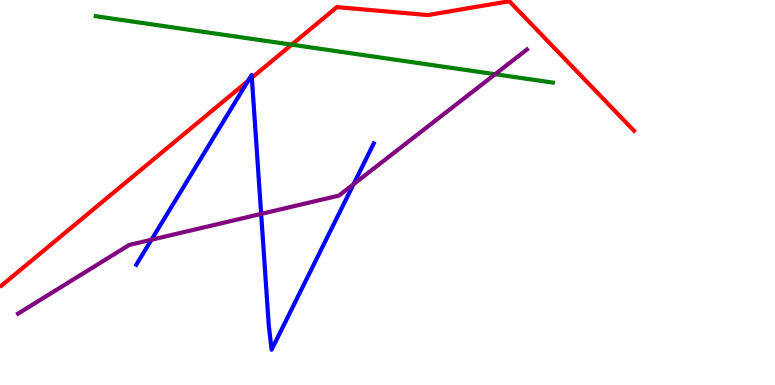[{'lines': ['blue', 'red'], 'intersections': [{'x': 3.2, 'y': 7.9}, {'x': 3.25, 'y': 7.98}]}, {'lines': ['green', 'red'], 'intersections': [{'x': 3.76, 'y': 8.84}]}, {'lines': ['purple', 'red'], 'intersections': []}, {'lines': ['blue', 'green'], 'intersections': []}, {'lines': ['blue', 'purple'], 'intersections': [{'x': 1.95, 'y': 3.77}, {'x': 3.37, 'y': 4.44}, {'x': 4.56, 'y': 5.21}]}, {'lines': ['green', 'purple'], 'intersections': [{'x': 6.39, 'y': 8.07}]}]